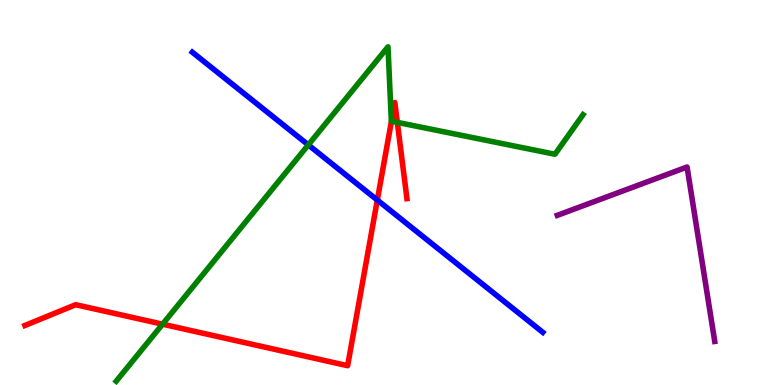[{'lines': ['blue', 'red'], 'intersections': [{'x': 4.87, 'y': 4.8}]}, {'lines': ['green', 'red'], 'intersections': [{'x': 2.1, 'y': 1.58}, {'x': 5.05, 'y': 6.85}, {'x': 5.13, 'y': 6.82}]}, {'lines': ['purple', 'red'], 'intersections': []}, {'lines': ['blue', 'green'], 'intersections': [{'x': 3.98, 'y': 6.24}]}, {'lines': ['blue', 'purple'], 'intersections': []}, {'lines': ['green', 'purple'], 'intersections': []}]